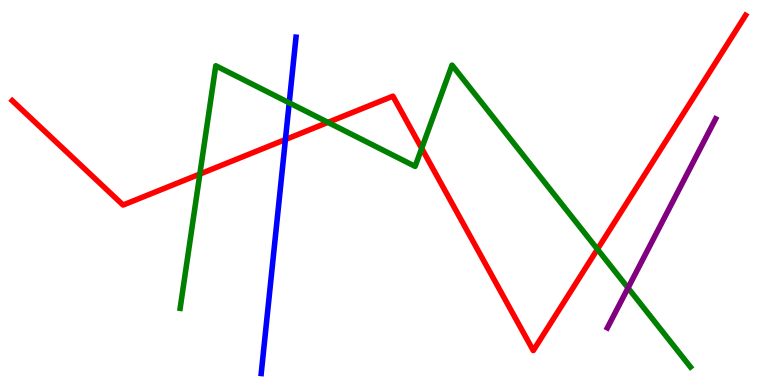[{'lines': ['blue', 'red'], 'intersections': [{'x': 3.68, 'y': 6.38}]}, {'lines': ['green', 'red'], 'intersections': [{'x': 2.58, 'y': 5.48}, {'x': 4.23, 'y': 6.82}, {'x': 5.44, 'y': 6.15}, {'x': 7.71, 'y': 3.53}]}, {'lines': ['purple', 'red'], 'intersections': []}, {'lines': ['blue', 'green'], 'intersections': [{'x': 3.73, 'y': 7.33}]}, {'lines': ['blue', 'purple'], 'intersections': []}, {'lines': ['green', 'purple'], 'intersections': [{'x': 8.1, 'y': 2.52}]}]